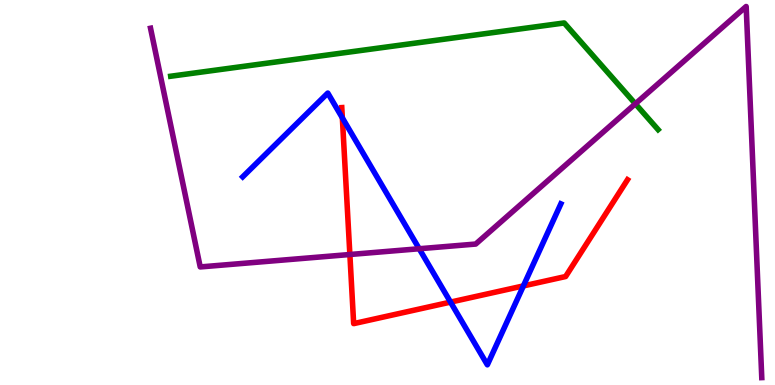[{'lines': ['blue', 'red'], 'intersections': [{'x': 4.42, 'y': 6.94}, {'x': 5.81, 'y': 2.15}, {'x': 6.75, 'y': 2.57}]}, {'lines': ['green', 'red'], 'intersections': []}, {'lines': ['purple', 'red'], 'intersections': [{'x': 4.51, 'y': 3.39}]}, {'lines': ['blue', 'green'], 'intersections': []}, {'lines': ['blue', 'purple'], 'intersections': [{'x': 5.41, 'y': 3.54}]}, {'lines': ['green', 'purple'], 'intersections': [{'x': 8.2, 'y': 7.3}]}]